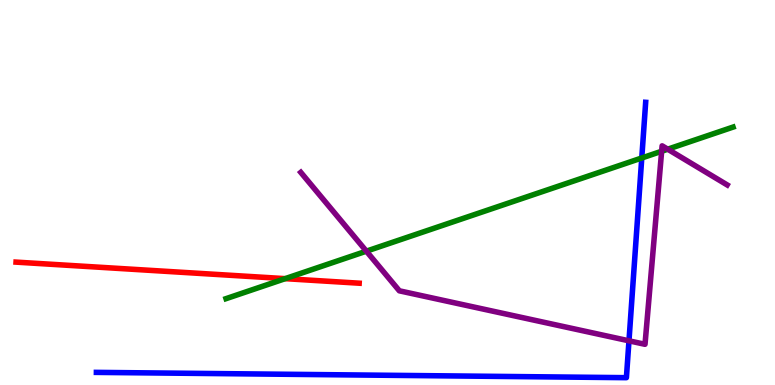[{'lines': ['blue', 'red'], 'intersections': []}, {'lines': ['green', 'red'], 'intersections': [{'x': 3.68, 'y': 2.76}]}, {'lines': ['purple', 'red'], 'intersections': []}, {'lines': ['blue', 'green'], 'intersections': [{'x': 8.28, 'y': 5.9}]}, {'lines': ['blue', 'purple'], 'intersections': [{'x': 8.12, 'y': 1.15}]}, {'lines': ['green', 'purple'], 'intersections': [{'x': 4.73, 'y': 3.48}, {'x': 8.54, 'y': 6.07}, {'x': 8.62, 'y': 6.12}]}]